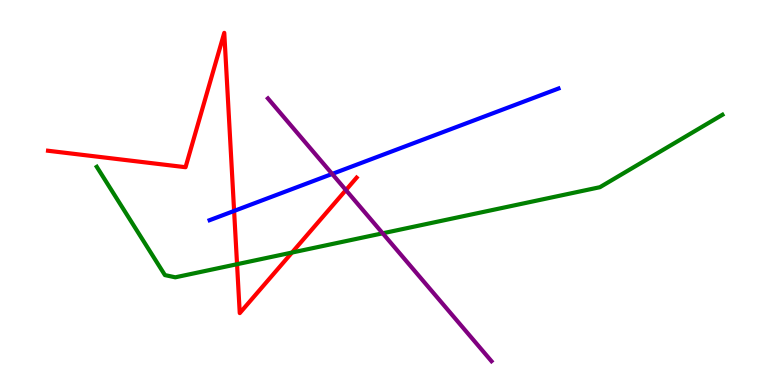[{'lines': ['blue', 'red'], 'intersections': [{'x': 3.02, 'y': 4.52}]}, {'lines': ['green', 'red'], 'intersections': [{'x': 3.06, 'y': 3.14}, {'x': 3.77, 'y': 3.44}]}, {'lines': ['purple', 'red'], 'intersections': [{'x': 4.46, 'y': 5.06}]}, {'lines': ['blue', 'green'], 'intersections': []}, {'lines': ['blue', 'purple'], 'intersections': [{'x': 4.29, 'y': 5.48}]}, {'lines': ['green', 'purple'], 'intersections': [{'x': 4.94, 'y': 3.94}]}]